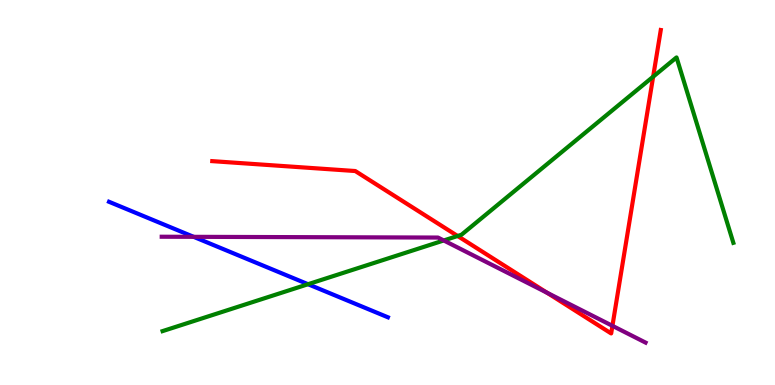[{'lines': ['blue', 'red'], 'intersections': []}, {'lines': ['green', 'red'], 'intersections': [{'x': 5.9, 'y': 3.87}, {'x': 8.43, 'y': 8.01}]}, {'lines': ['purple', 'red'], 'intersections': [{'x': 7.06, 'y': 2.4}, {'x': 7.9, 'y': 1.54}]}, {'lines': ['blue', 'green'], 'intersections': [{'x': 3.97, 'y': 2.62}]}, {'lines': ['blue', 'purple'], 'intersections': [{'x': 2.5, 'y': 3.85}]}, {'lines': ['green', 'purple'], 'intersections': [{'x': 5.73, 'y': 3.75}]}]